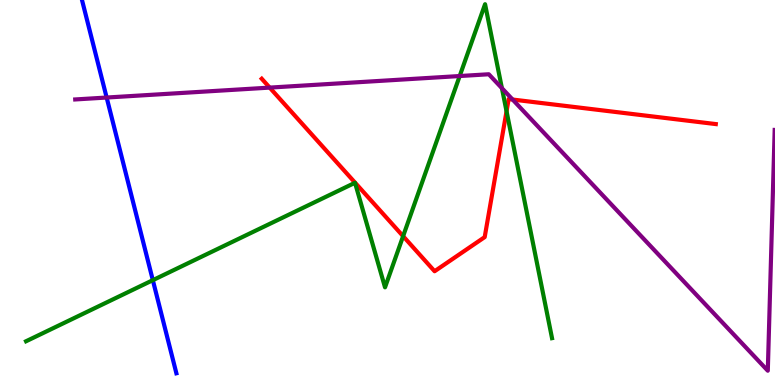[{'lines': ['blue', 'red'], 'intersections': []}, {'lines': ['green', 'red'], 'intersections': [{'x': 5.2, 'y': 3.87}, {'x': 6.54, 'y': 7.11}]}, {'lines': ['purple', 'red'], 'intersections': [{'x': 3.48, 'y': 7.72}, {'x': 6.61, 'y': 7.41}]}, {'lines': ['blue', 'green'], 'intersections': [{'x': 1.97, 'y': 2.72}]}, {'lines': ['blue', 'purple'], 'intersections': [{'x': 1.38, 'y': 7.47}]}, {'lines': ['green', 'purple'], 'intersections': [{'x': 5.93, 'y': 8.03}, {'x': 6.48, 'y': 7.71}]}]